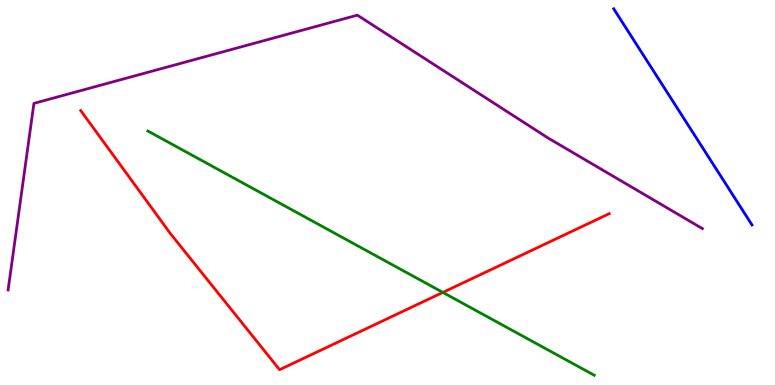[{'lines': ['blue', 'red'], 'intersections': []}, {'lines': ['green', 'red'], 'intersections': [{'x': 5.71, 'y': 2.4}]}, {'lines': ['purple', 'red'], 'intersections': []}, {'lines': ['blue', 'green'], 'intersections': []}, {'lines': ['blue', 'purple'], 'intersections': []}, {'lines': ['green', 'purple'], 'intersections': []}]